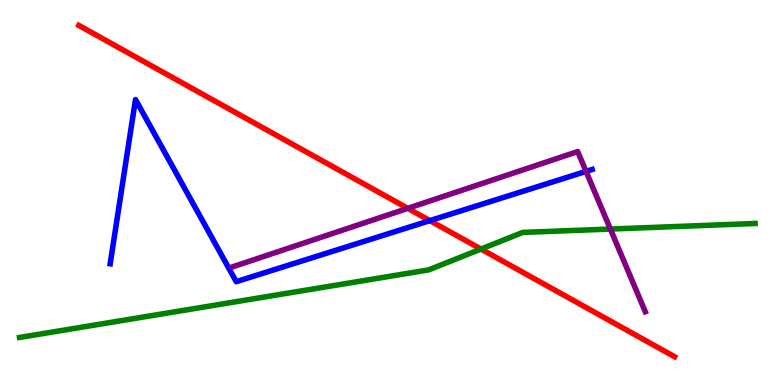[{'lines': ['blue', 'red'], 'intersections': [{'x': 5.55, 'y': 4.27}]}, {'lines': ['green', 'red'], 'intersections': [{'x': 6.21, 'y': 3.53}]}, {'lines': ['purple', 'red'], 'intersections': [{'x': 5.26, 'y': 4.59}]}, {'lines': ['blue', 'green'], 'intersections': []}, {'lines': ['blue', 'purple'], 'intersections': [{'x': 7.56, 'y': 5.55}]}, {'lines': ['green', 'purple'], 'intersections': [{'x': 7.88, 'y': 4.05}]}]